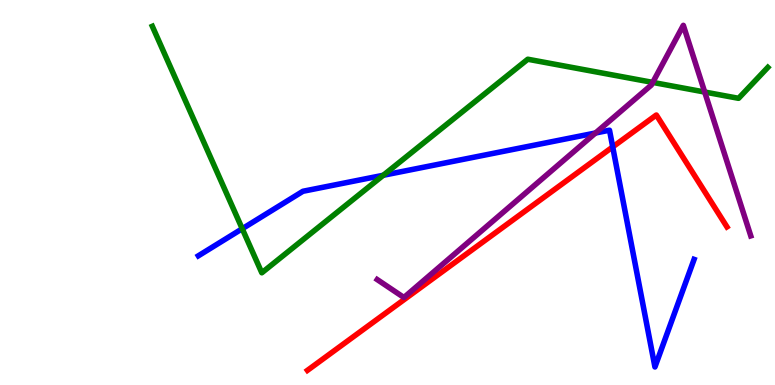[{'lines': ['blue', 'red'], 'intersections': [{'x': 7.91, 'y': 6.18}]}, {'lines': ['green', 'red'], 'intersections': []}, {'lines': ['purple', 'red'], 'intersections': []}, {'lines': ['blue', 'green'], 'intersections': [{'x': 3.13, 'y': 4.06}, {'x': 4.95, 'y': 5.45}]}, {'lines': ['blue', 'purple'], 'intersections': [{'x': 7.68, 'y': 6.55}]}, {'lines': ['green', 'purple'], 'intersections': [{'x': 8.42, 'y': 7.86}, {'x': 9.09, 'y': 7.61}]}]